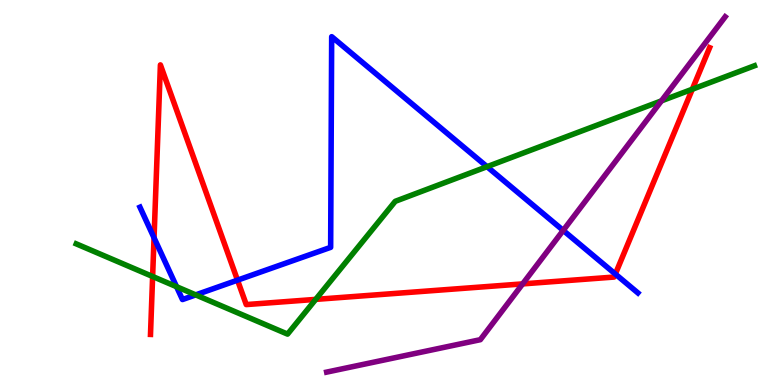[{'lines': ['blue', 'red'], 'intersections': [{'x': 1.99, 'y': 3.82}, {'x': 3.06, 'y': 2.72}, {'x': 7.94, 'y': 2.88}]}, {'lines': ['green', 'red'], 'intersections': [{'x': 1.97, 'y': 2.82}, {'x': 4.07, 'y': 2.22}, {'x': 8.93, 'y': 7.68}]}, {'lines': ['purple', 'red'], 'intersections': [{'x': 6.74, 'y': 2.63}]}, {'lines': ['blue', 'green'], 'intersections': [{'x': 2.28, 'y': 2.55}, {'x': 2.53, 'y': 2.34}, {'x': 6.28, 'y': 5.67}]}, {'lines': ['blue', 'purple'], 'intersections': [{'x': 7.27, 'y': 4.02}]}, {'lines': ['green', 'purple'], 'intersections': [{'x': 8.53, 'y': 7.38}]}]